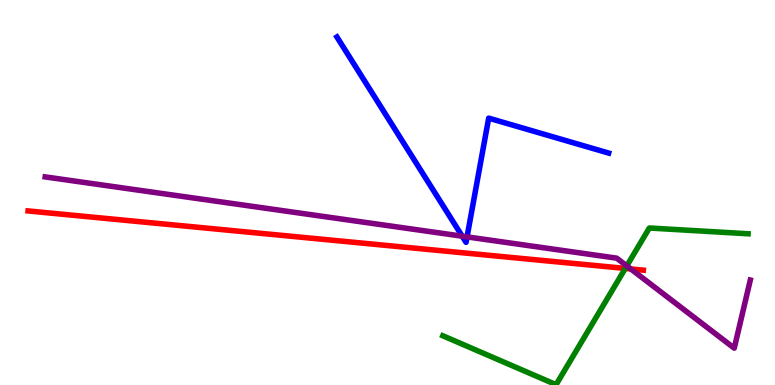[{'lines': ['blue', 'red'], 'intersections': []}, {'lines': ['green', 'red'], 'intersections': [{'x': 8.07, 'y': 3.03}]}, {'lines': ['purple', 'red'], 'intersections': [{'x': 8.14, 'y': 3.01}]}, {'lines': ['blue', 'green'], 'intersections': []}, {'lines': ['blue', 'purple'], 'intersections': [{'x': 5.96, 'y': 3.87}, {'x': 6.03, 'y': 3.85}]}, {'lines': ['green', 'purple'], 'intersections': [{'x': 8.09, 'y': 3.09}]}]